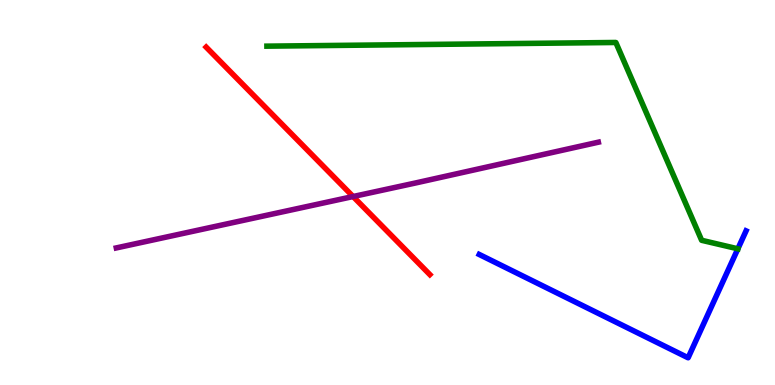[{'lines': ['blue', 'red'], 'intersections': []}, {'lines': ['green', 'red'], 'intersections': []}, {'lines': ['purple', 'red'], 'intersections': [{'x': 4.56, 'y': 4.9}]}, {'lines': ['blue', 'green'], 'intersections': [{'x': 9.52, 'y': 3.54}]}, {'lines': ['blue', 'purple'], 'intersections': []}, {'lines': ['green', 'purple'], 'intersections': []}]